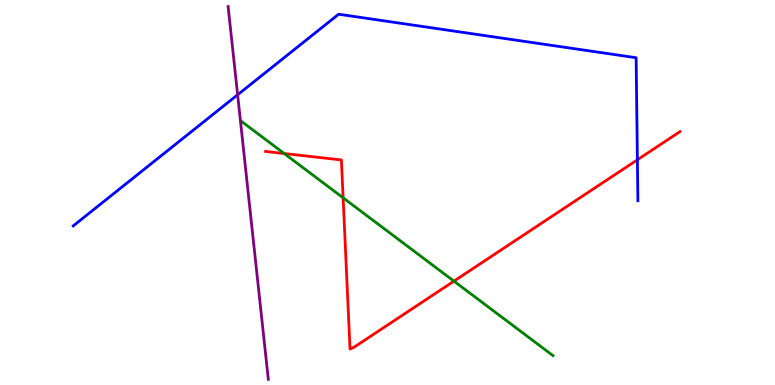[{'lines': ['blue', 'red'], 'intersections': [{'x': 8.22, 'y': 5.85}]}, {'lines': ['green', 'red'], 'intersections': [{'x': 3.67, 'y': 6.01}, {'x': 4.43, 'y': 4.86}, {'x': 5.86, 'y': 2.7}]}, {'lines': ['purple', 'red'], 'intersections': []}, {'lines': ['blue', 'green'], 'intersections': []}, {'lines': ['blue', 'purple'], 'intersections': [{'x': 3.07, 'y': 7.54}]}, {'lines': ['green', 'purple'], 'intersections': []}]